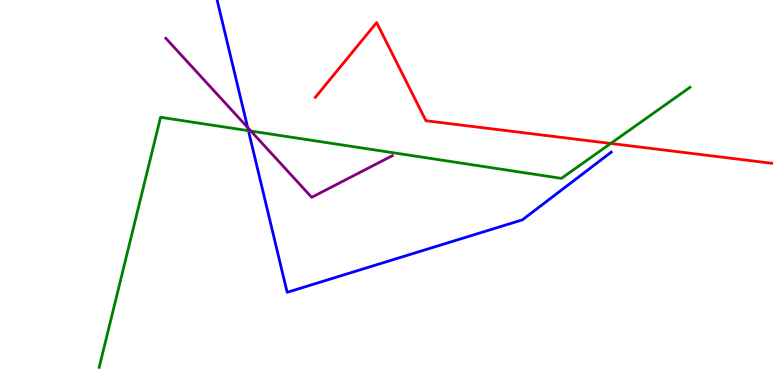[{'lines': ['blue', 'red'], 'intersections': []}, {'lines': ['green', 'red'], 'intersections': [{'x': 7.88, 'y': 6.27}]}, {'lines': ['purple', 'red'], 'intersections': []}, {'lines': ['blue', 'green'], 'intersections': [{'x': 3.21, 'y': 6.61}]}, {'lines': ['blue', 'purple'], 'intersections': [{'x': 3.2, 'y': 6.69}]}, {'lines': ['green', 'purple'], 'intersections': [{'x': 3.24, 'y': 6.6}]}]